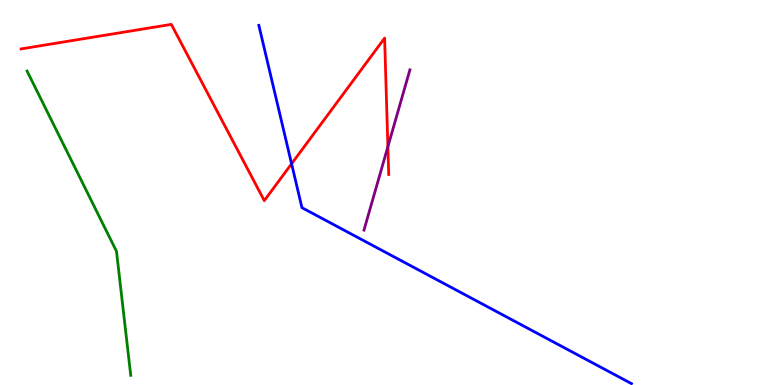[{'lines': ['blue', 'red'], 'intersections': [{'x': 3.76, 'y': 5.75}]}, {'lines': ['green', 'red'], 'intersections': []}, {'lines': ['purple', 'red'], 'intersections': [{'x': 5.0, 'y': 6.19}]}, {'lines': ['blue', 'green'], 'intersections': []}, {'lines': ['blue', 'purple'], 'intersections': []}, {'lines': ['green', 'purple'], 'intersections': []}]